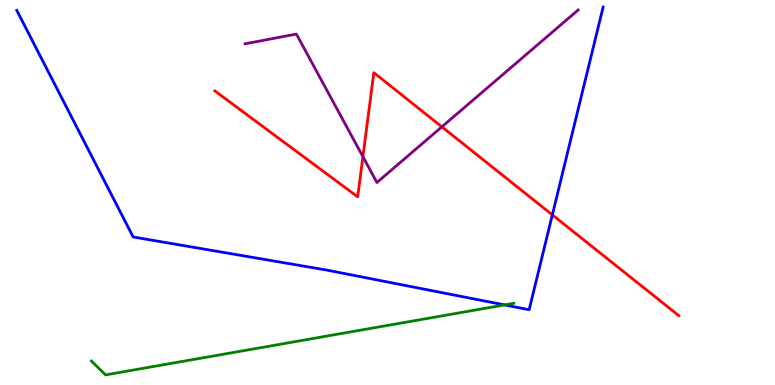[{'lines': ['blue', 'red'], 'intersections': [{'x': 7.13, 'y': 4.42}]}, {'lines': ['green', 'red'], 'intersections': []}, {'lines': ['purple', 'red'], 'intersections': [{'x': 4.68, 'y': 5.93}, {'x': 5.7, 'y': 6.71}]}, {'lines': ['blue', 'green'], 'intersections': [{'x': 6.51, 'y': 2.08}]}, {'lines': ['blue', 'purple'], 'intersections': []}, {'lines': ['green', 'purple'], 'intersections': []}]